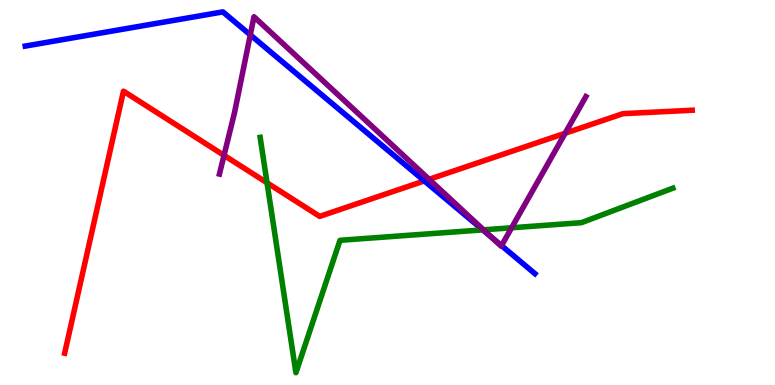[{'lines': ['blue', 'red'], 'intersections': [{'x': 5.48, 'y': 5.3}]}, {'lines': ['green', 'red'], 'intersections': [{'x': 3.45, 'y': 5.25}]}, {'lines': ['purple', 'red'], 'intersections': [{'x': 2.89, 'y': 5.96}, {'x': 5.54, 'y': 5.34}, {'x': 7.29, 'y': 6.54}]}, {'lines': ['blue', 'green'], 'intersections': [{'x': 6.23, 'y': 4.03}]}, {'lines': ['blue', 'purple'], 'intersections': [{'x': 3.23, 'y': 9.09}, {'x': 6.34, 'y': 3.84}, {'x': 6.47, 'y': 3.62}]}, {'lines': ['green', 'purple'], 'intersections': [{'x': 6.24, 'y': 4.03}, {'x': 6.6, 'y': 4.08}]}]